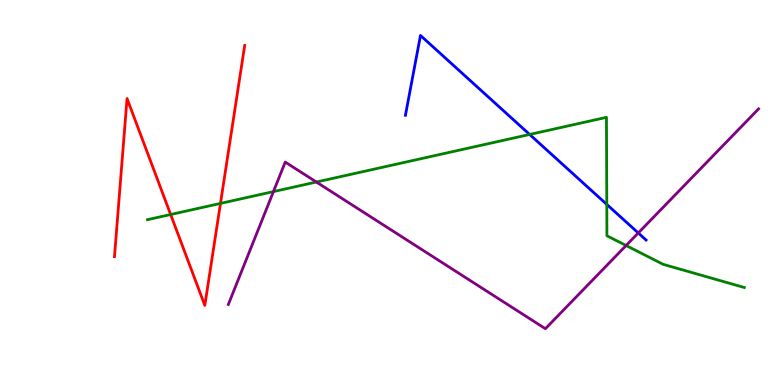[{'lines': ['blue', 'red'], 'intersections': []}, {'lines': ['green', 'red'], 'intersections': [{'x': 2.2, 'y': 4.43}, {'x': 2.84, 'y': 4.72}]}, {'lines': ['purple', 'red'], 'intersections': []}, {'lines': ['blue', 'green'], 'intersections': [{'x': 6.83, 'y': 6.51}, {'x': 7.83, 'y': 4.69}]}, {'lines': ['blue', 'purple'], 'intersections': [{'x': 8.24, 'y': 3.95}]}, {'lines': ['green', 'purple'], 'intersections': [{'x': 3.53, 'y': 5.02}, {'x': 4.08, 'y': 5.27}, {'x': 8.08, 'y': 3.62}]}]